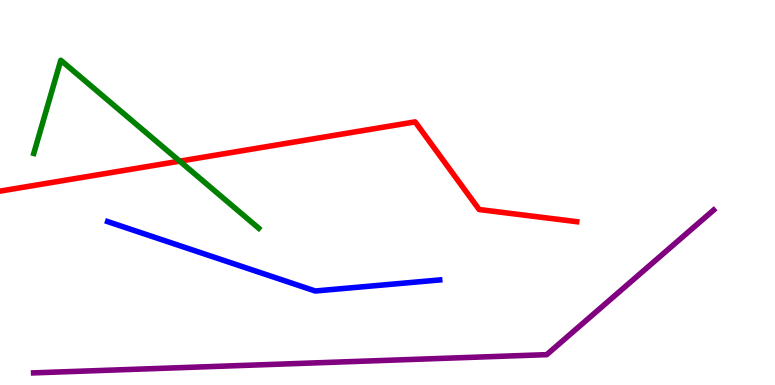[{'lines': ['blue', 'red'], 'intersections': []}, {'lines': ['green', 'red'], 'intersections': [{'x': 2.32, 'y': 5.81}]}, {'lines': ['purple', 'red'], 'intersections': []}, {'lines': ['blue', 'green'], 'intersections': []}, {'lines': ['blue', 'purple'], 'intersections': []}, {'lines': ['green', 'purple'], 'intersections': []}]